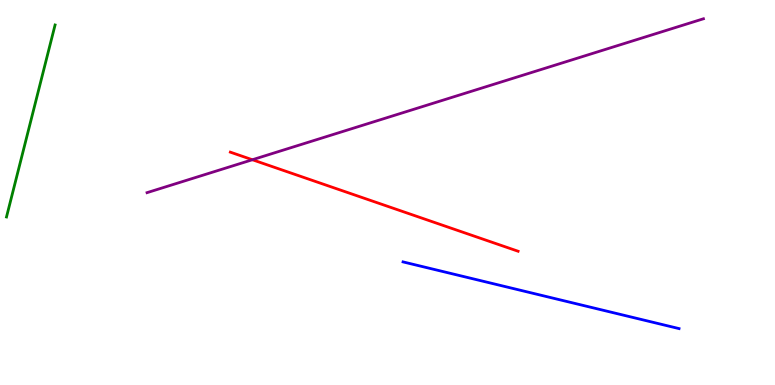[{'lines': ['blue', 'red'], 'intersections': []}, {'lines': ['green', 'red'], 'intersections': []}, {'lines': ['purple', 'red'], 'intersections': [{'x': 3.26, 'y': 5.85}]}, {'lines': ['blue', 'green'], 'intersections': []}, {'lines': ['blue', 'purple'], 'intersections': []}, {'lines': ['green', 'purple'], 'intersections': []}]